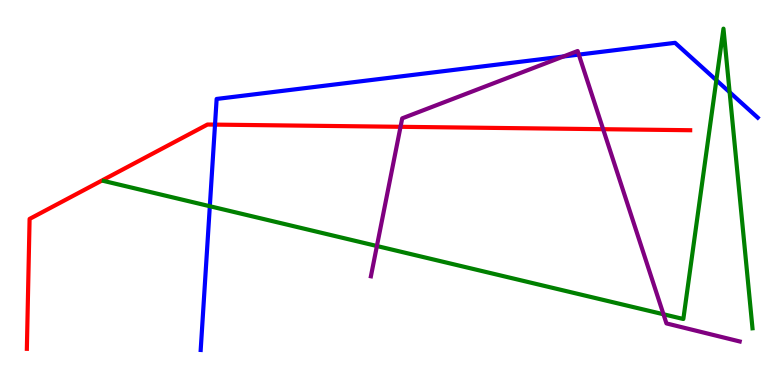[{'lines': ['blue', 'red'], 'intersections': [{'x': 2.77, 'y': 6.76}]}, {'lines': ['green', 'red'], 'intersections': []}, {'lines': ['purple', 'red'], 'intersections': [{'x': 5.17, 'y': 6.71}, {'x': 7.78, 'y': 6.64}]}, {'lines': ['blue', 'green'], 'intersections': [{'x': 2.71, 'y': 4.64}, {'x': 9.24, 'y': 7.92}, {'x': 9.41, 'y': 7.61}]}, {'lines': ['blue', 'purple'], 'intersections': [{'x': 7.27, 'y': 8.53}, {'x': 7.47, 'y': 8.58}]}, {'lines': ['green', 'purple'], 'intersections': [{'x': 4.86, 'y': 3.61}, {'x': 8.56, 'y': 1.84}]}]